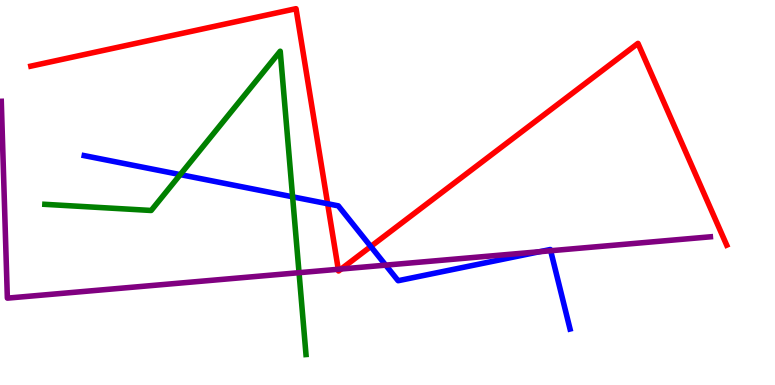[{'lines': ['blue', 'red'], 'intersections': [{'x': 4.23, 'y': 4.71}, {'x': 4.78, 'y': 3.6}]}, {'lines': ['green', 'red'], 'intersections': []}, {'lines': ['purple', 'red'], 'intersections': [{'x': 4.36, 'y': 3.01}, {'x': 4.4, 'y': 3.01}]}, {'lines': ['blue', 'green'], 'intersections': [{'x': 2.33, 'y': 5.46}, {'x': 3.78, 'y': 4.89}]}, {'lines': ['blue', 'purple'], 'intersections': [{'x': 4.98, 'y': 3.11}, {'x': 6.96, 'y': 3.46}, {'x': 7.11, 'y': 3.49}]}, {'lines': ['green', 'purple'], 'intersections': [{'x': 3.86, 'y': 2.92}]}]